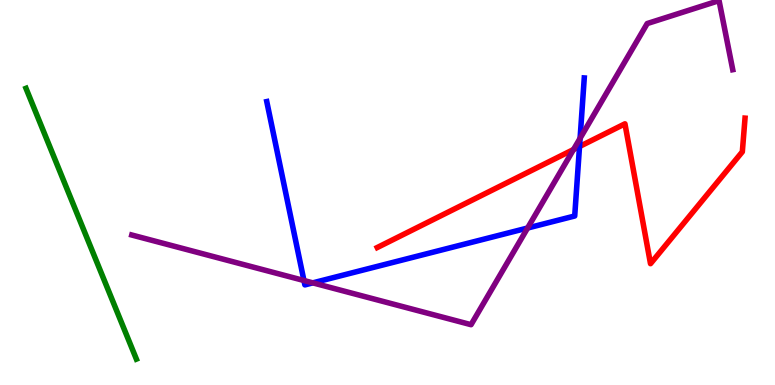[{'lines': ['blue', 'red'], 'intersections': [{'x': 7.48, 'y': 6.19}]}, {'lines': ['green', 'red'], 'intersections': []}, {'lines': ['purple', 'red'], 'intersections': [{'x': 7.4, 'y': 6.12}]}, {'lines': ['blue', 'green'], 'intersections': []}, {'lines': ['blue', 'purple'], 'intersections': [{'x': 3.92, 'y': 2.71}, {'x': 4.04, 'y': 2.65}, {'x': 6.81, 'y': 4.08}, {'x': 7.49, 'y': 6.41}]}, {'lines': ['green', 'purple'], 'intersections': []}]